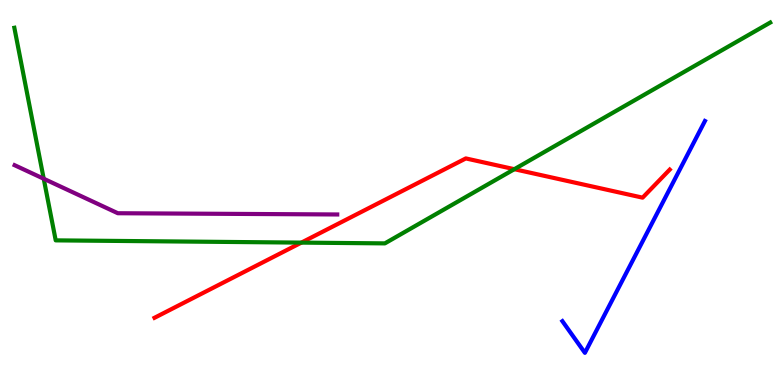[{'lines': ['blue', 'red'], 'intersections': []}, {'lines': ['green', 'red'], 'intersections': [{'x': 3.89, 'y': 3.7}, {'x': 6.64, 'y': 5.61}]}, {'lines': ['purple', 'red'], 'intersections': []}, {'lines': ['blue', 'green'], 'intersections': []}, {'lines': ['blue', 'purple'], 'intersections': []}, {'lines': ['green', 'purple'], 'intersections': [{'x': 0.564, 'y': 5.36}]}]